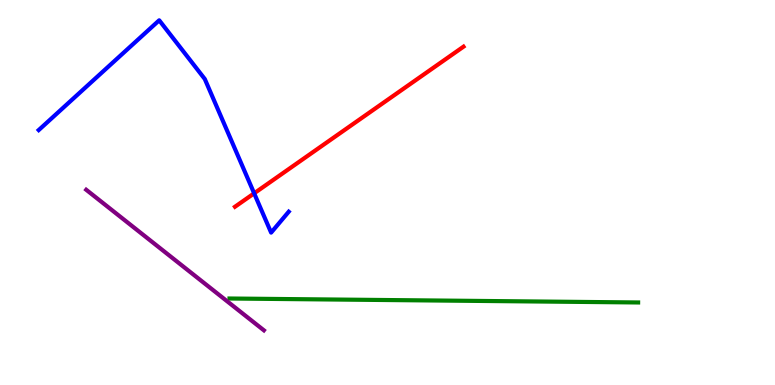[{'lines': ['blue', 'red'], 'intersections': [{'x': 3.28, 'y': 4.98}]}, {'lines': ['green', 'red'], 'intersections': []}, {'lines': ['purple', 'red'], 'intersections': []}, {'lines': ['blue', 'green'], 'intersections': []}, {'lines': ['blue', 'purple'], 'intersections': []}, {'lines': ['green', 'purple'], 'intersections': []}]